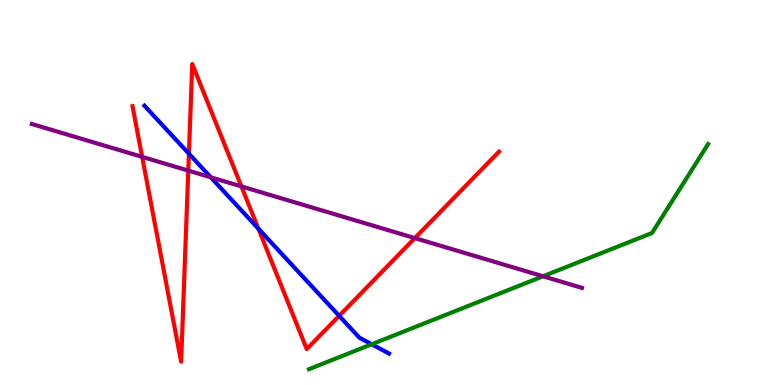[{'lines': ['blue', 'red'], 'intersections': [{'x': 2.44, 'y': 6.01}, {'x': 3.33, 'y': 4.06}, {'x': 4.38, 'y': 1.8}]}, {'lines': ['green', 'red'], 'intersections': []}, {'lines': ['purple', 'red'], 'intersections': [{'x': 1.83, 'y': 5.93}, {'x': 2.43, 'y': 5.57}, {'x': 3.12, 'y': 5.16}, {'x': 5.35, 'y': 3.82}]}, {'lines': ['blue', 'green'], 'intersections': [{'x': 4.8, 'y': 1.06}]}, {'lines': ['blue', 'purple'], 'intersections': [{'x': 2.72, 'y': 5.39}]}, {'lines': ['green', 'purple'], 'intersections': [{'x': 7.01, 'y': 2.82}]}]